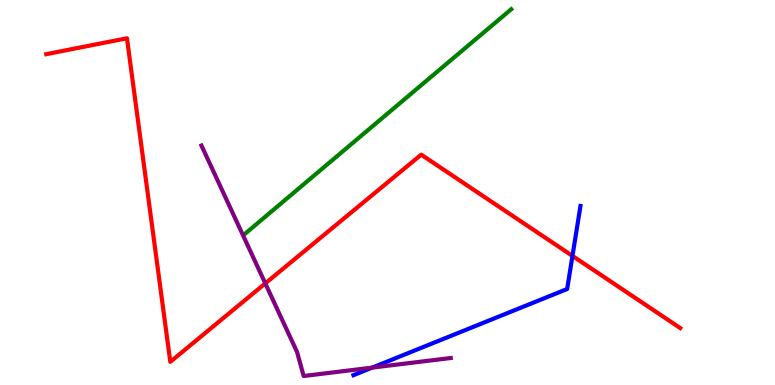[{'lines': ['blue', 'red'], 'intersections': [{'x': 7.39, 'y': 3.35}]}, {'lines': ['green', 'red'], 'intersections': []}, {'lines': ['purple', 'red'], 'intersections': [{'x': 3.42, 'y': 2.64}]}, {'lines': ['blue', 'green'], 'intersections': []}, {'lines': ['blue', 'purple'], 'intersections': [{'x': 4.8, 'y': 0.451}]}, {'lines': ['green', 'purple'], 'intersections': []}]